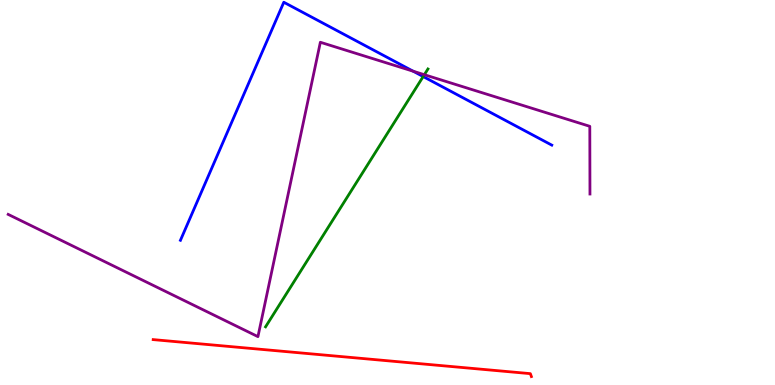[{'lines': ['blue', 'red'], 'intersections': []}, {'lines': ['green', 'red'], 'intersections': []}, {'lines': ['purple', 'red'], 'intersections': []}, {'lines': ['blue', 'green'], 'intersections': [{'x': 5.46, 'y': 8.01}]}, {'lines': ['blue', 'purple'], 'intersections': [{'x': 5.33, 'y': 8.15}]}, {'lines': ['green', 'purple'], 'intersections': [{'x': 5.48, 'y': 8.06}]}]